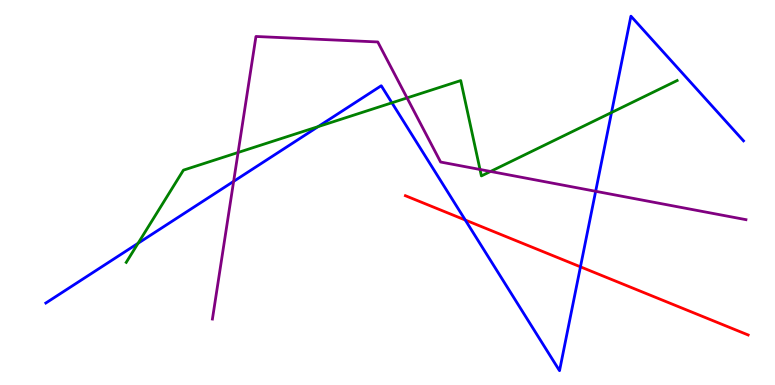[{'lines': ['blue', 'red'], 'intersections': [{'x': 6.0, 'y': 4.29}, {'x': 7.49, 'y': 3.07}]}, {'lines': ['green', 'red'], 'intersections': []}, {'lines': ['purple', 'red'], 'intersections': []}, {'lines': ['blue', 'green'], 'intersections': [{'x': 1.78, 'y': 3.68}, {'x': 4.1, 'y': 6.71}, {'x': 5.06, 'y': 7.33}, {'x': 7.89, 'y': 7.08}]}, {'lines': ['blue', 'purple'], 'intersections': [{'x': 3.01, 'y': 5.29}, {'x': 7.69, 'y': 5.03}]}, {'lines': ['green', 'purple'], 'intersections': [{'x': 3.07, 'y': 6.04}, {'x': 5.25, 'y': 7.46}, {'x': 6.19, 'y': 5.6}, {'x': 6.33, 'y': 5.55}]}]